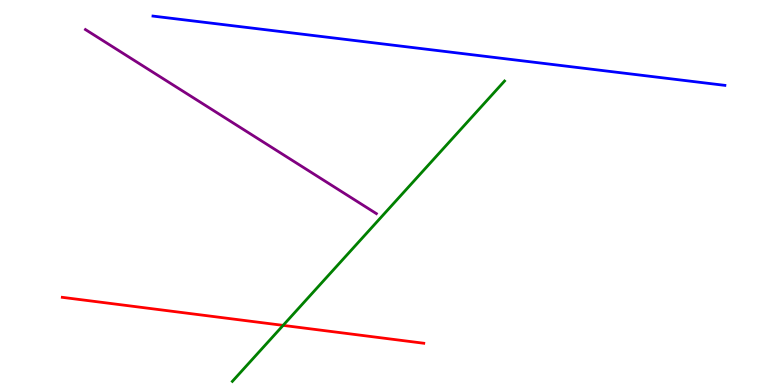[{'lines': ['blue', 'red'], 'intersections': []}, {'lines': ['green', 'red'], 'intersections': [{'x': 3.65, 'y': 1.55}]}, {'lines': ['purple', 'red'], 'intersections': []}, {'lines': ['blue', 'green'], 'intersections': []}, {'lines': ['blue', 'purple'], 'intersections': []}, {'lines': ['green', 'purple'], 'intersections': []}]